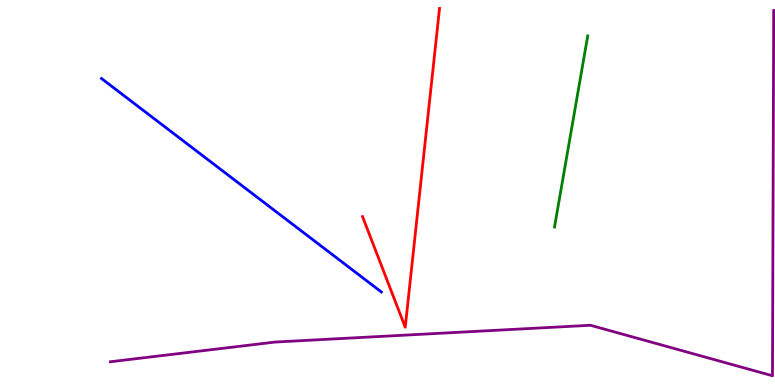[{'lines': ['blue', 'red'], 'intersections': []}, {'lines': ['green', 'red'], 'intersections': []}, {'lines': ['purple', 'red'], 'intersections': []}, {'lines': ['blue', 'green'], 'intersections': []}, {'lines': ['blue', 'purple'], 'intersections': []}, {'lines': ['green', 'purple'], 'intersections': []}]